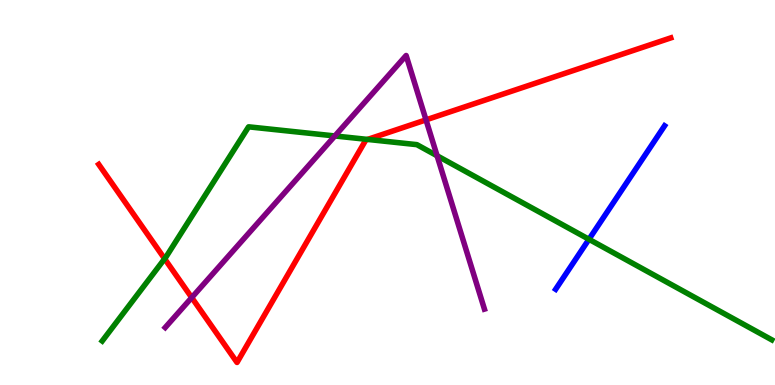[{'lines': ['blue', 'red'], 'intersections': []}, {'lines': ['green', 'red'], 'intersections': [{'x': 2.12, 'y': 3.28}, {'x': 4.74, 'y': 6.38}]}, {'lines': ['purple', 'red'], 'intersections': [{'x': 2.47, 'y': 2.27}, {'x': 5.5, 'y': 6.89}]}, {'lines': ['blue', 'green'], 'intersections': [{'x': 7.6, 'y': 3.78}]}, {'lines': ['blue', 'purple'], 'intersections': []}, {'lines': ['green', 'purple'], 'intersections': [{'x': 4.32, 'y': 6.47}, {'x': 5.64, 'y': 5.95}]}]